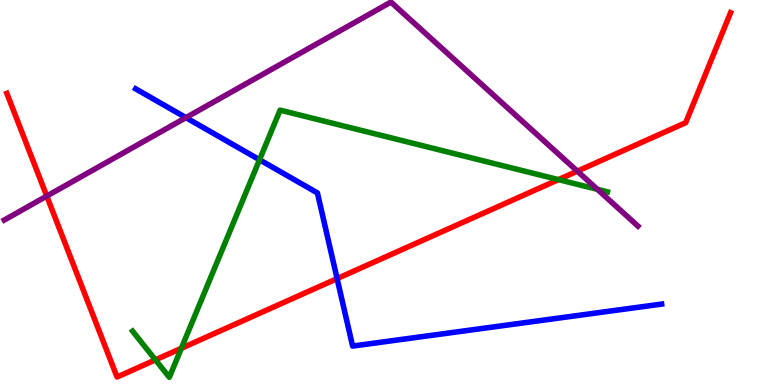[{'lines': ['blue', 'red'], 'intersections': [{'x': 4.35, 'y': 2.76}]}, {'lines': ['green', 'red'], 'intersections': [{'x': 2.01, 'y': 0.653}, {'x': 2.34, 'y': 0.954}, {'x': 7.21, 'y': 5.33}]}, {'lines': ['purple', 'red'], 'intersections': [{'x': 0.603, 'y': 4.91}, {'x': 7.45, 'y': 5.55}]}, {'lines': ['blue', 'green'], 'intersections': [{'x': 3.35, 'y': 5.85}]}, {'lines': ['blue', 'purple'], 'intersections': [{'x': 2.4, 'y': 6.94}]}, {'lines': ['green', 'purple'], 'intersections': [{'x': 7.71, 'y': 5.08}]}]